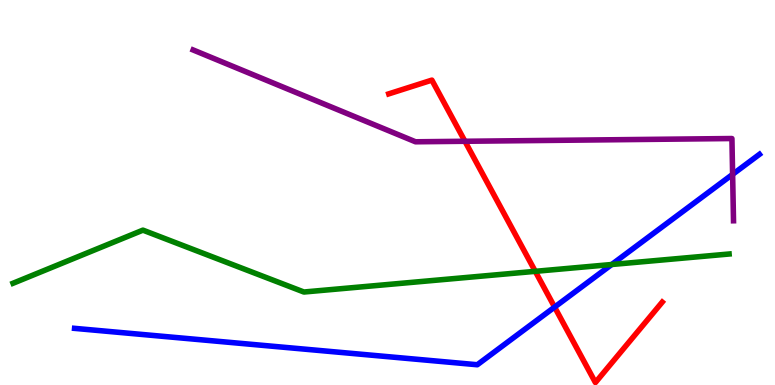[{'lines': ['blue', 'red'], 'intersections': [{'x': 7.16, 'y': 2.02}]}, {'lines': ['green', 'red'], 'intersections': [{'x': 6.91, 'y': 2.95}]}, {'lines': ['purple', 'red'], 'intersections': [{'x': 6.0, 'y': 6.33}]}, {'lines': ['blue', 'green'], 'intersections': [{'x': 7.89, 'y': 3.13}]}, {'lines': ['blue', 'purple'], 'intersections': [{'x': 9.45, 'y': 5.47}]}, {'lines': ['green', 'purple'], 'intersections': []}]